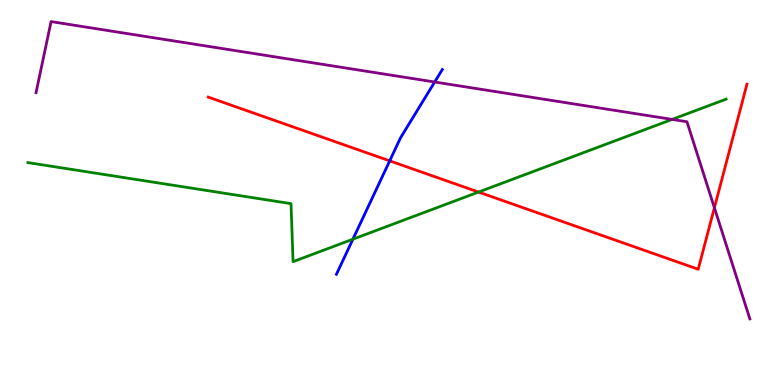[{'lines': ['blue', 'red'], 'intersections': [{'x': 5.03, 'y': 5.82}]}, {'lines': ['green', 'red'], 'intersections': [{'x': 6.17, 'y': 5.01}]}, {'lines': ['purple', 'red'], 'intersections': [{'x': 9.22, 'y': 4.6}]}, {'lines': ['blue', 'green'], 'intersections': [{'x': 4.55, 'y': 3.79}]}, {'lines': ['blue', 'purple'], 'intersections': [{'x': 5.61, 'y': 7.87}]}, {'lines': ['green', 'purple'], 'intersections': [{'x': 8.67, 'y': 6.9}]}]